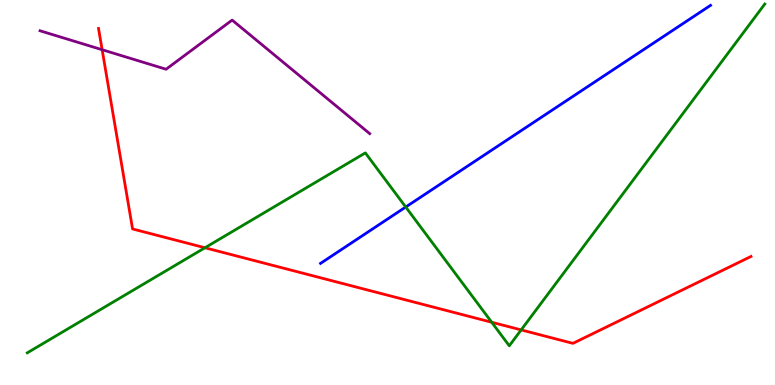[{'lines': ['blue', 'red'], 'intersections': []}, {'lines': ['green', 'red'], 'intersections': [{'x': 2.64, 'y': 3.56}, {'x': 6.34, 'y': 1.63}, {'x': 6.72, 'y': 1.43}]}, {'lines': ['purple', 'red'], 'intersections': [{'x': 1.32, 'y': 8.71}]}, {'lines': ['blue', 'green'], 'intersections': [{'x': 5.24, 'y': 4.62}]}, {'lines': ['blue', 'purple'], 'intersections': []}, {'lines': ['green', 'purple'], 'intersections': []}]